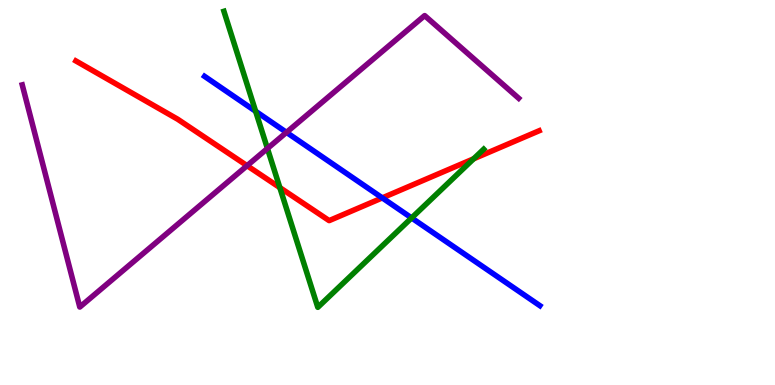[{'lines': ['blue', 'red'], 'intersections': [{'x': 4.93, 'y': 4.86}]}, {'lines': ['green', 'red'], 'intersections': [{'x': 3.61, 'y': 5.13}, {'x': 6.11, 'y': 5.88}]}, {'lines': ['purple', 'red'], 'intersections': [{'x': 3.19, 'y': 5.7}]}, {'lines': ['blue', 'green'], 'intersections': [{'x': 3.3, 'y': 7.11}, {'x': 5.31, 'y': 4.34}]}, {'lines': ['blue', 'purple'], 'intersections': [{'x': 3.7, 'y': 6.56}]}, {'lines': ['green', 'purple'], 'intersections': [{'x': 3.45, 'y': 6.14}]}]